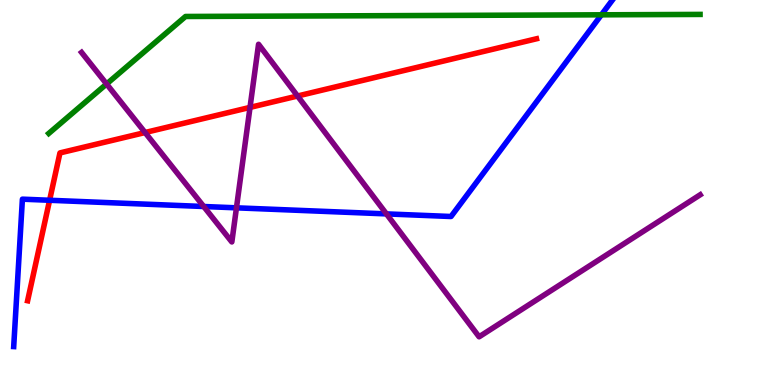[{'lines': ['blue', 'red'], 'intersections': [{'x': 0.64, 'y': 4.8}]}, {'lines': ['green', 'red'], 'intersections': []}, {'lines': ['purple', 'red'], 'intersections': [{'x': 1.87, 'y': 6.56}, {'x': 3.23, 'y': 7.21}, {'x': 3.84, 'y': 7.51}]}, {'lines': ['blue', 'green'], 'intersections': [{'x': 7.76, 'y': 9.62}]}, {'lines': ['blue', 'purple'], 'intersections': [{'x': 2.63, 'y': 4.64}, {'x': 3.05, 'y': 4.6}, {'x': 4.99, 'y': 4.44}]}, {'lines': ['green', 'purple'], 'intersections': [{'x': 1.38, 'y': 7.82}]}]